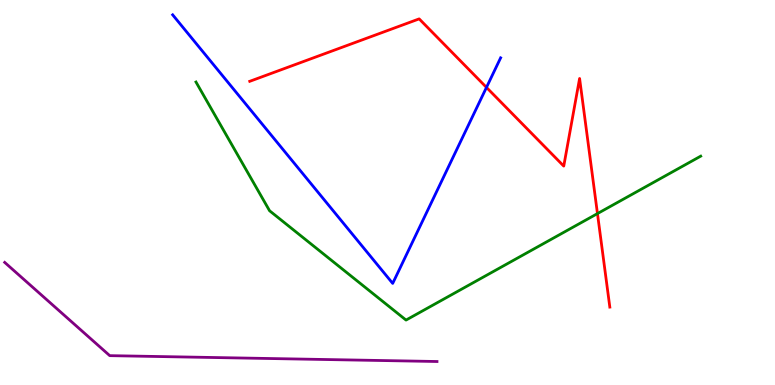[{'lines': ['blue', 'red'], 'intersections': [{'x': 6.28, 'y': 7.73}]}, {'lines': ['green', 'red'], 'intersections': [{'x': 7.71, 'y': 4.45}]}, {'lines': ['purple', 'red'], 'intersections': []}, {'lines': ['blue', 'green'], 'intersections': []}, {'lines': ['blue', 'purple'], 'intersections': []}, {'lines': ['green', 'purple'], 'intersections': []}]